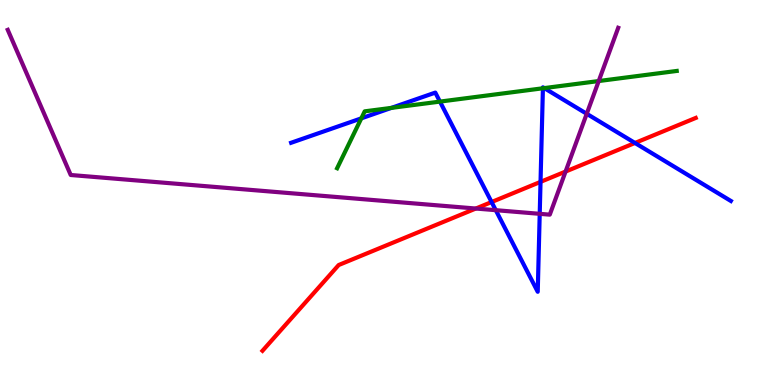[{'lines': ['blue', 'red'], 'intersections': [{'x': 6.34, 'y': 4.75}, {'x': 6.97, 'y': 5.28}, {'x': 8.19, 'y': 6.29}]}, {'lines': ['green', 'red'], 'intersections': []}, {'lines': ['purple', 'red'], 'intersections': [{'x': 6.14, 'y': 4.58}, {'x': 7.3, 'y': 5.54}]}, {'lines': ['blue', 'green'], 'intersections': [{'x': 4.66, 'y': 6.93}, {'x': 5.05, 'y': 7.2}, {'x': 5.68, 'y': 7.36}, {'x': 7.01, 'y': 7.71}, {'x': 7.02, 'y': 7.71}]}, {'lines': ['blue', 'purple'], 'intersections': [{'x': 6.4, 'y': 4.54}, {'x': 6.96, 'y': 4.45}, {'x': 7.57, 'y': 7.04}]}, {'lines': ['green', 'purple'], 'intersections': [{'x': 7.73, 'y': 7.89}]}]